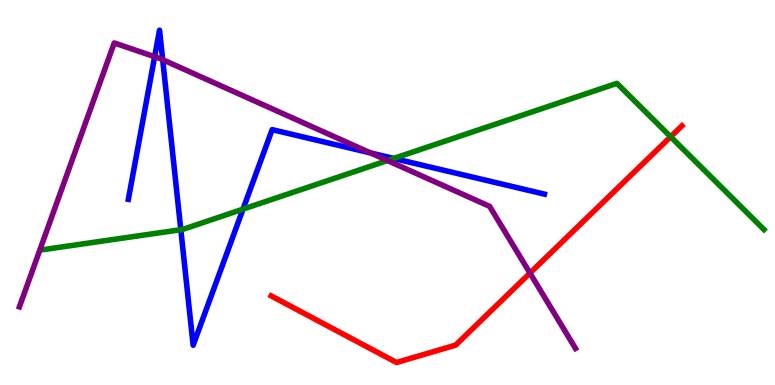[{'lines': ['blue', 'red'], 'intersections': []}, {'lines': ['green', 'red'], 'intersections': [{'x': 8.65, 'y': 6.45}]}, {'lines': ['purple', 'red'], 'intersections': [{'x': 6.84, 'y': 2.91}]}, {'lines': ['blue', 'green'], 'intersections': [{'x': 2.33, 'y': 4.03}, {'x': 3.14, 'y': 4.57}, {'x': 5.08, 'y': 5.88}]}, {'lines': ['blue', 'purple'], 'intersections': [{'x': 2.0, 'y': 8.53}, {'x': 2.1, 'y': 8.45}, {'x': 4.78, 'y': 6.03}]}, {'lines': ['green', 'purple'], 'intersections': [{'x': 5.0, 'y': 5.83}]}]